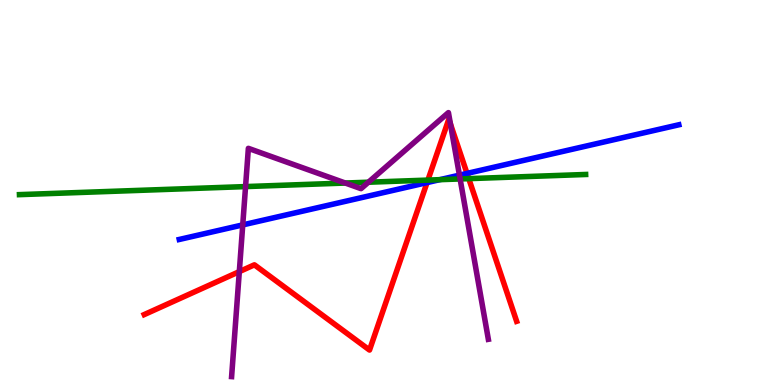[{'lines': ['blue', 'red'], 'intersections': [{'x': 5.51, 'y': 5.26}, {'x': 6.03, 'y': 5.5}]}, {'lines': ['green', 'red'], 'intersections': [{'x': 5.52, 'y': 5.32}, {'x': 6.05, 'y': 5.36}]}, {'lines': ['purple', 'red'], 'intersections': [{'x': 3.09, 'y': 2.94}, {'x': 5.81, 'y': 6.78}]}, {'lines': ['blue', 'green'], 'intersections': [{'x': 5.67, 'y': 5.33}]}, {'lines': ['blue', 'purple'], 'intersections': [{'x': 3.13, 'y': 4.16}, {'x': 5.93, 'y': 5.45}]}, {'lines': ['green', 'purple'], 'intersections': [{'x': 3.17, 'y': 5.15}, {'x': 4.46, 'y': 5.25}, {'x': 4.75, 'y': 5.27}, {'x': 5.94, 'y': 5.35}]}]